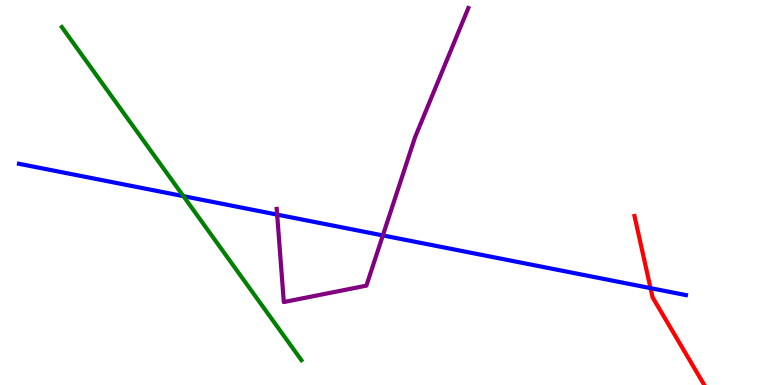[{'lines': ['blue', 'red'], 'intersections': [{'x': 8.39, 'y': 2.52}]}, {'lines': ['green', 'red'], 'intersections': []}, {'lines': ['purple', 'red'], 'intersections': []}, {'lines': ['blue', 'green'], 'intersections': [{'x': 2.37, 'y': 4.91}]}, {'lines': ['blue', 'purple'], 'intersections': [{'x': 3.58, 'y': 4.43}, {'x': 4.94, 'y': 3.89}]}, {'lines': ['green', 'purple'], 'intersections': []}]